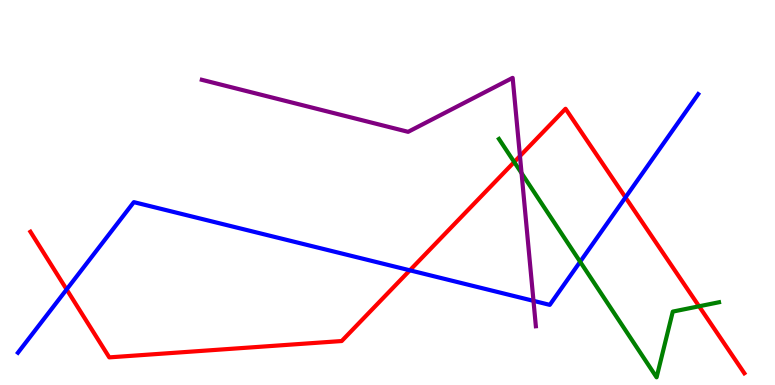[{'lines': ['blue', 'red'], 'intersections': [{'x': 0.86, 'y': 2.48}, {'x': 5.29, 'y': 2.98}, {'x': 8.07, 'y': 4.87}]}, {'lines': ['green', 'red'], 'intersections': [{'x': 6.64, 'y': 5.79}, {'x': 9.02, 'y': 2.04}]}, {'lines': ['purple', 'red'], 'intersections': [{'x': 6.71, 'y': 5.95}]}, {'lines': ['blue', 'green'], 'intersections': [{'x': 7.49, 'y': 3.2}]}, {'lines': ['blue', 'purple'], 'intersections': [{'x': 6.88, 'y': 2.19}]}, {'lines': ['green', 'purple'], 'intersections': [{'x': 6.73, 'y': 5.5}]}]